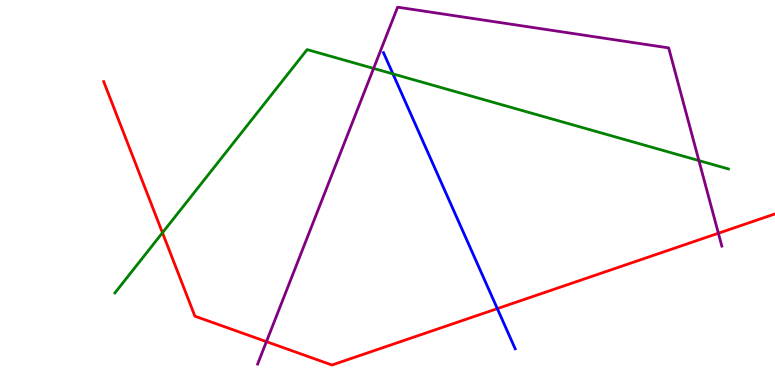[{'lines': ['blue', 'red'], 'intersections': [{'x': 6.42, 'y': 1.98}]}, {'lines': ['green', 'red'], 'intersections': [{'x': 2.1, 'y': 3.95}]}, {'lines': ['purple', 'red'], 'intersections': [{'x': 3.44, 'y': 1.13}, {'x': 9.27, 'y': 3.94}]}, {'lines': ['blue', 'green'], 'intersections': [{'x': 5.07, 'y': 8.08}]}, {'lines': ['blue', 'purple'], 'intersections': []}, {'lines': ['green', 'purple'], 'intersections': [{'x': 4.82, 'y': 8.22}, {'x': 9.02, 'y': 5.83}]}]